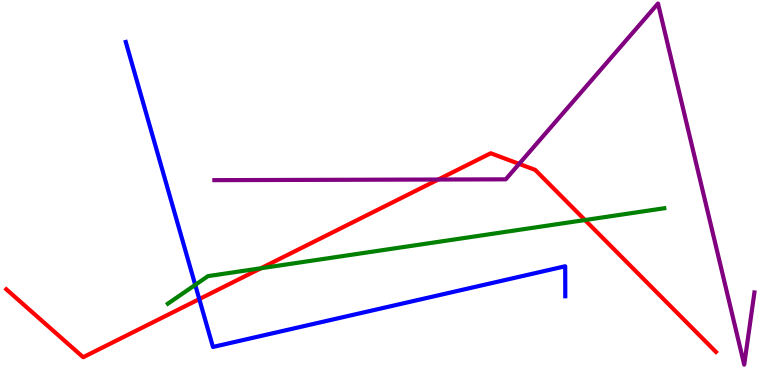[{'lines': ['blue', 'red'], 'intersections': [{'x': 2.57, 'y': 2.23}]}, {'lines': ['green', 'red'], 'intersections': [{'x': 3.37, 'y': 3.03}, {'x': 7.55, 'y': 4.28}]}, {'lines': ['purple', 'red'], 'intersections': [{'x': 5.65, 'y': 5.34}, {'x': 6.7, 'y': 5.74}]}, {'lines': ['blue', 'green'], 'intersections': [{'x': 2.52, 'y': 2.6}]}, {'lines': ['blue', 'purple'], 'intersections': []}, {'lines': ['green', 'purple'], 'intersections': []}]